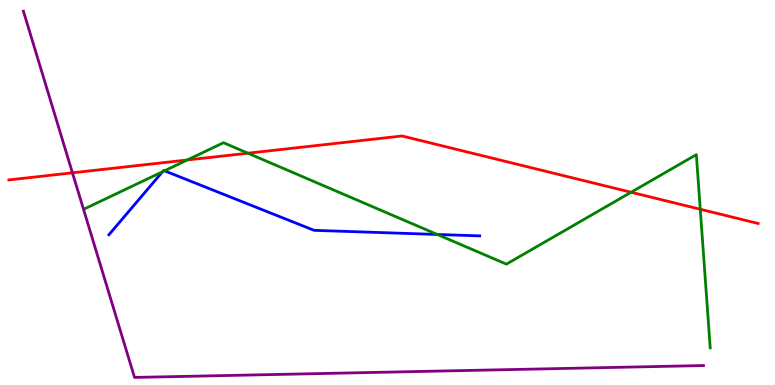[{'lines': ['blue', 'red'], 'intersections': []}, {'lines': ['green', 'red'], 'intersections': [{'x': 2.42, 'y': 5.84}, {'x': 3.2, 'y': 6.02}, {'x': 8.14, 'y': 5.01}, {'x': 9.04, 'y': 4.56}]}, {'lines': ['purple', 'red'], 'intersections': [{'x': 0.935, 'y': 5.51}]}, {'lines': ['blue', 'green'], 'intersections': [{'x': 2.1, 'y': 5.54}, {'x': 2.12, 'y': 5.56}, {'x': 5.64, 'y': 3.91}]}, {'lines': ['blue', 'purple'], 'intersections': []}, {'lines': ['green', 'purple'], 'intersections': []}]